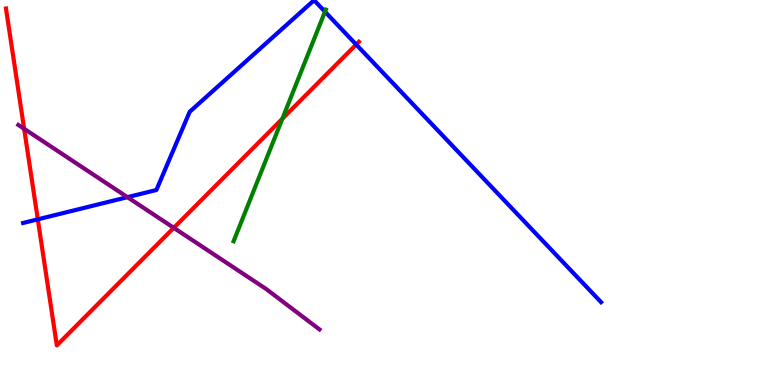[{'lines': ['blue', 'red'], 'intersections': [{'x': 0.488, 'y': 4.3}, {'x': 4.6, 'y': 8.84}]}, {'lines': ['green', 'red'], 'intersections': [{'x': 3.64, 'y': 6.92}]}, {'lines': ['purple', 'red'], 'intersections': [{'x': 0.311, 'y': 6.66}, {'x': 2.24, 'y': 4.08}]}, {'lines': ['blue', 'green'], 'intersections': [{'x': 4.19, 'y': 9.7}]}, {'lines': ['blue', 'purple'], 'intersections': [{'x': 1.64, 'y': 4.88}]}, {'lines': ['green', 'purple'], 'intersections': []}]